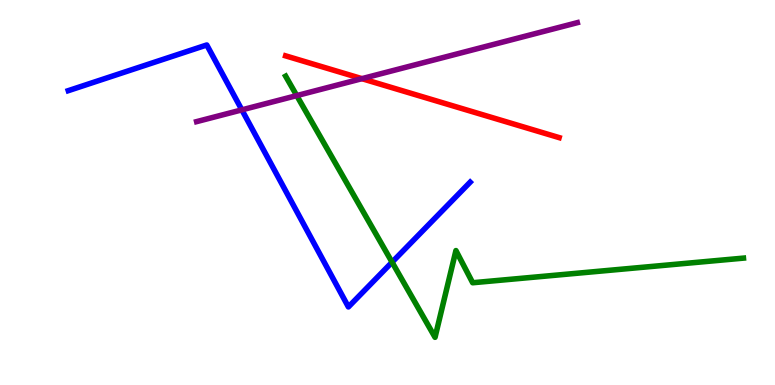[{'lines': ['blue', 'red'], 'intersections': []}, {'lines': ['green', 'red'], 'intersections': []}, {'lines': ['purple', 'red'], 'intersections': [{'x': 4.67, 'y': 7.96}]}, {'lines': ['blue', 'green'], 'intersections': [{'x': 5.06, 'y': 3.19}]}, {'lines': ['blue', 'purple'], 'intersections': [{'x': 3.12, 'y': 7.15}]}, {'lines': ['green', 'purple'], 'intersections': [{'x': 3.83, 'y': 7.52}]}]